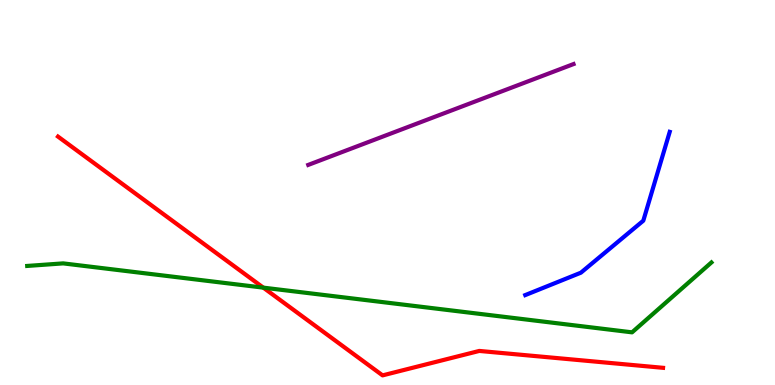[{'lines': ['blue', 'red'], 'intersections': []}, {'lines': ['green', 'red'], 'intersections': [{'x': 3.4, 'y': 2.53}]}, {'lines': ['purple', 'red'], 'intersections': []}, {'lines': ['blue', 'green'], 'intersections': []}, {'lines': ['blue', 'purple'], 'intersections': []}, {'lines': ['green', 'purple'], 'intersections': []}]